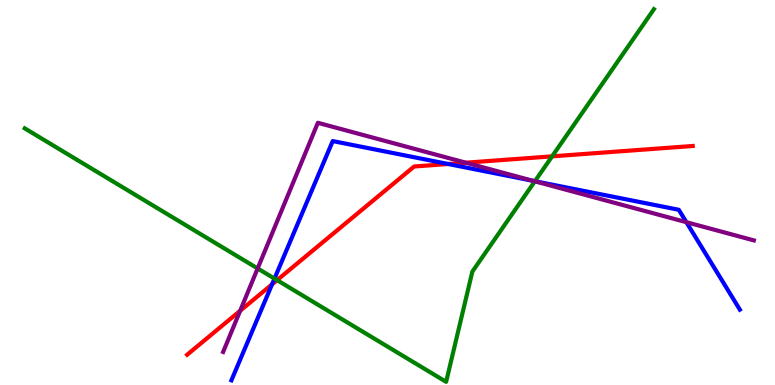[{'lines': ['blue', 'red'], 'intersections': [{'x': 3.51, 'y': 2.61}, {'x': 5.78, 'y': 5.74}]}, {'lines': ['green', 'red'], 'intersections': [{'x': 3.58, 'y': 2.72}, {'x': 7.12, 'y': 5.94}]}, {'lines': ['purple', 'red'], 'intersections': [{'x': 3.1, 'y': 1.93}, {'x': 6.01, 'y': 5.77}]}, {'lines': ['blue', 'green'], 'intersections': [{'x': 3.54, 'y': 2.76}, {'x': 6.9, 'y': 5.29}]}, {'lines': ['blue', 'purple'], 'intersections': [{'x': 6.88, 'y': 5.3}, {'x': 8.86, 'y': 4.23}]}, {'lines': ['green', 'purple'], 'intersections': [{'x': 3.32, 'y': 3.03}, {'x': 6.9, 'y': 5.29}]}]